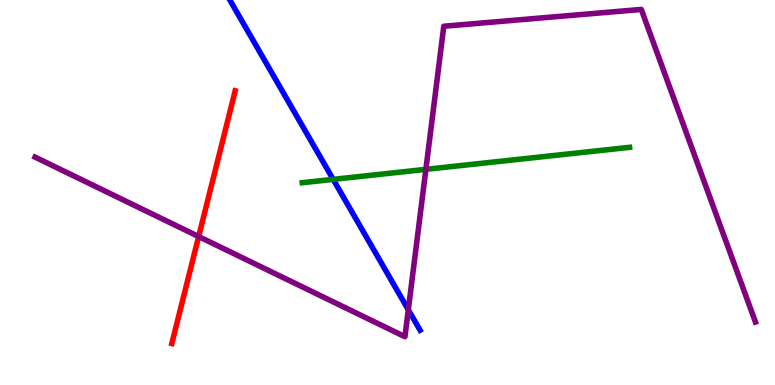[{'lines': ['blue', 'red'], 'intersections': []}, {'lines': ['green', 'red'], 'intersections': []}, {'lines': ['purple', 'red'], 'intersections': [{'x': 2.56, 'y': 3.86}]}, {'lines': ['blue', 'green'], 'intersections': [{'x': 4.3, 'y': 5.34}]}, {'lines': ['blue', 'purple'], 'intersections': [{'x': 5.27, 'y': 1.95}]}, {'lines': ['green', 'purple'], 'intersections': [{'x': 5.5, 'y': 5.6}]}]